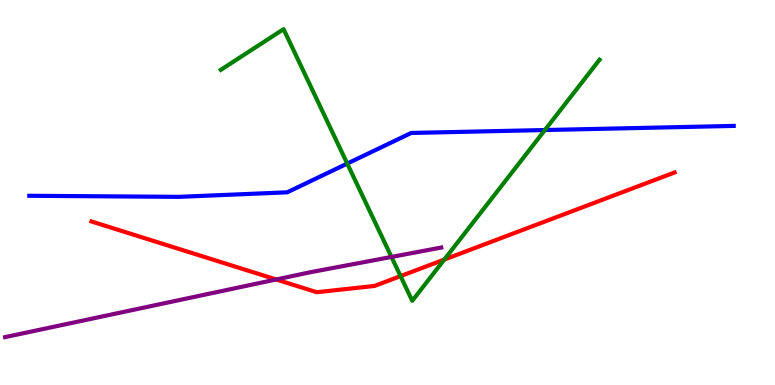[{'lines': ['blue', 'red'], 'intersections': []}, {'lines': ['green', 'red'], 'intersections': [{'x': 5.17, 'y': 2.83}, {'x': 5.73, 'y': 3.26}]}, {'lines': ['purple', 'red'], 'intersections': [{'x': 3.56, 'y': 2.74}]}, {'lines': ['blue', 'green'], 'intersections': [{'x': 4.48, 'y': 5.75}, {'x': 7.03, 'y': 6.62}]}, {'lines': ['blue', 'purple'], 'intersections': []}, {'lines': ['green', 'purple'], 'intersections': [{'x': 5.05, 'y': 3.33}]}]